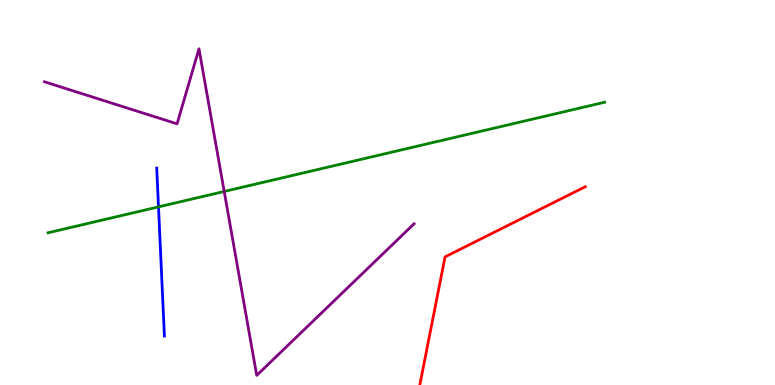[{'lines': ['blue', 'red'], 'intersections': []}, {'lines': ['green', 'red'], 'intersections': []}, {'lines': ['purple', 'red'], 'intersections': []}, {'lines': ['blue', 'green'], 'intersections': [{'x': 2.05, 'y': 4.63}]}, {'lines': ['blue', 'purple'], 'intersections': []}, {'lines': ['green', 'purple'], 'intersections': [{'x': 2.89, 'y': 5.03}]}]